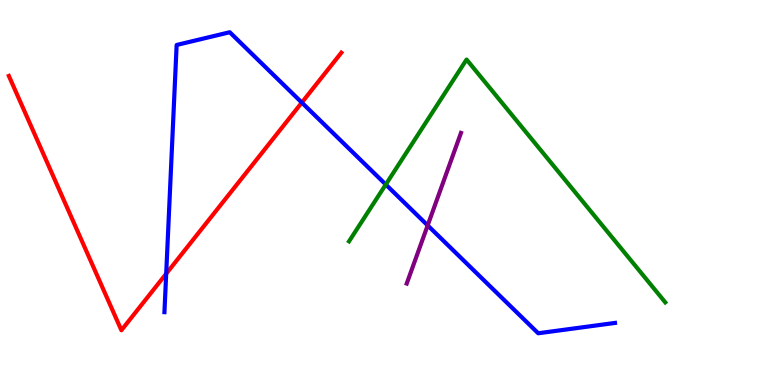[{'lines': ['blue', 'red'], 'intersections': [{'x': 2.14, 'y': 2.89}, {'x': 3.89, 'y': 7.34}]}, {'lines': ['green', 'red'], 'intersections': []}, {'lines': ['purple', 'red'], 'intersections': []}, {'lines': ['blue', 'green'], 'intersections': [{'x': 4.98, 'y': 5.21}]}, {'lines': ['blue', 'purple'], 'intersections': [{'x': 5.52, 'y': 4.15}]}, {'lines': ['green', 'purple'], 'intersections': []}]